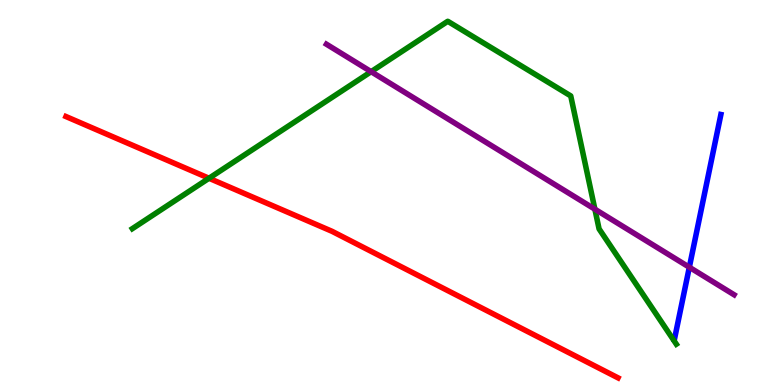[{'lines': ['blue', 'red'], 'intersections': []}, {'lines': ['green', 'red'], 'intersections': [{'x': 2.7, 'y': 5.37}]}, {'lines': ['purple', 'red'], 'intersections': []}, {'lines': ['blue', 'green'], 'intersections': []}, {'lines': ['blue', 'purple'], 'intersections': [{'x': 8.89, 'y': 3.06}]}, {'lines': ['green', 'purple'], 'intersections': [{'x': 4.79, 'y': 8.14}, {'x': 7.68, 'y': 4.57}]}]